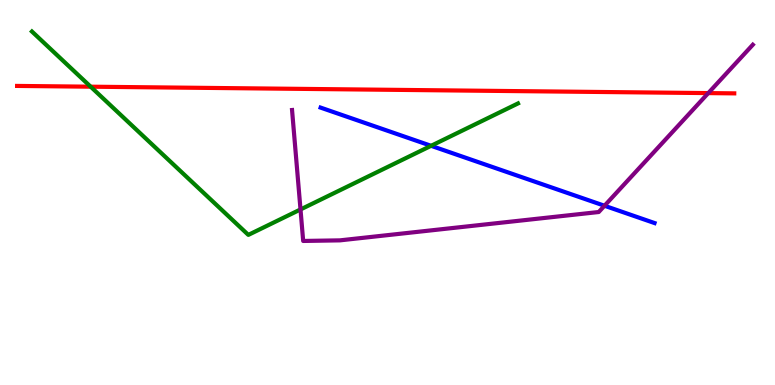[{'lines': ['blue', 'red'], 'intersections': []}, {'lines': ['green', 'red'], 'intersections': [{'x': 1.17, 'y': 7.75}]}, {'lines': ['purple', 'red'], 'intersections': [{'x': 9.14, 'y': 7.58}]}, {'lines': ['blue', 'green'], 'intersections': [{'x': 5.56, 'y': 6.21}]}, {'lines': ['blue', 'purple'], 'intersections': [{'x': 7.8, 'y': 4.66}]}, {'lines': ['green', 'purple'], 'intersections': [{'x': 3.88, 'y': 4.56}]}]